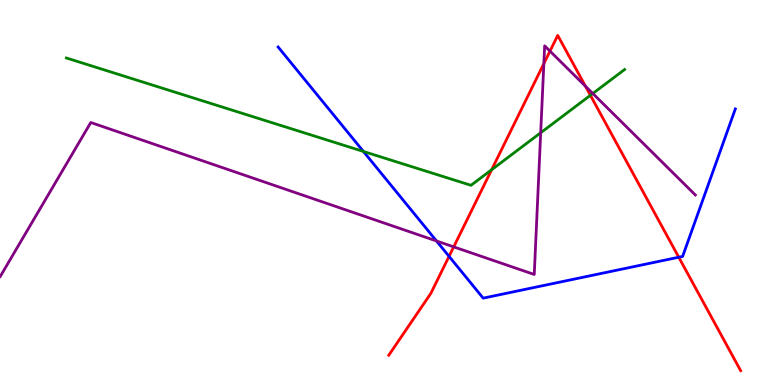[{'lines': ['blue', 'red'], 'intersections': [{'x': 5.79, 'y': 3.34}, {'x': 8.76, 'y': 3.32}]}, {'lines': ['green', 'red'], 'intersections': [{'x': 6.34, 'y': 5.59}, {'x': 7.62, 'y': 7.52}]}, {'lines': ['purple', 'red'], 'intersections': [{'x': 5.85, 'y': 3.59}, {'x': 7.02, 'y': 8.35}, {'x': 7.1, 'y': 8.67}, {'x': 7.55, 'y': 7.76}]}, {'lines': ['blue', 'green'], 'intersections': [{'x': 4.69, 'y': 6.07}]}, {'lines': ['blue', 'purple'], 'intersections': [{'x': 5.63, 'y': 3.74}]}, {'lines': ['green', 'purple'], 'intersections': [{'x': 6.98, 'y': 6.55}, {'x': 7.65, 'y': 7.57}]}]